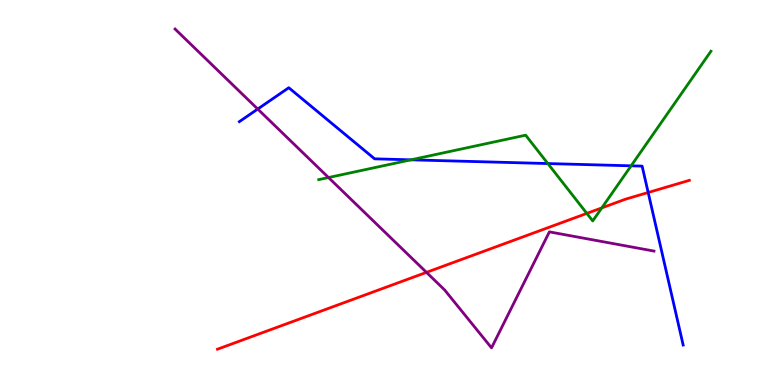[{'lines': ['blue', 'red'], 'intersections': [{'x': 8.36, 'y': 5.0}]}, {'lines': ['green', 'red'], 'intersections': [{'x': 7.57, 'y': 4.46}, {'x': 7.77, 'y': 4.6}]}, {'lines': ['purple', 'red'], 'intersections': [{'x': 5.5, 'y': 2.93}]}, {'lines': ['blue', 'green'], 'intersections': [{'x': 5.3, 'y': 5.85}, {'x': 7.07, 'y': 5.75}, {'x': 8.14, 'y': 5.69}]}, {'lines': ['blue', 'purple'], 'intersections': [{'x': 3.33, 'y': 7.17}]}, {'lines': ['green', 'purple'], 'intersections': [{'x': 4.24, 'y': 5.39}]}]